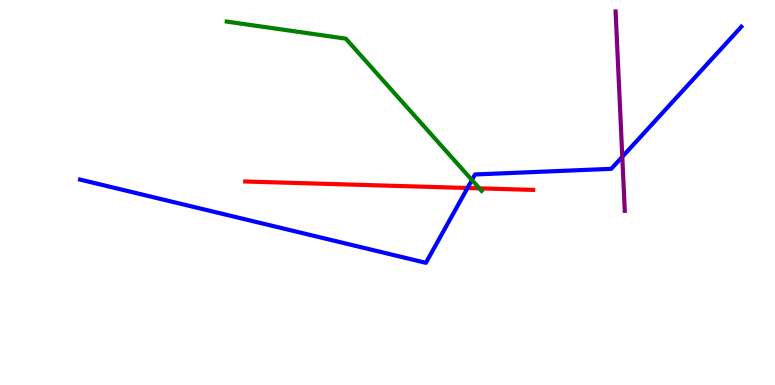[{'lines': ['blue', 'red'], 'intersections': [{'x': 6.03, 'y': 5.12}]}, {'lines': ['green', 'red'], 'intersections': [{'x': 6.19, 'y': 5.11}]}, {'lines': ['purple', 'red'], 'intersections': []}, {'lines': ['blue', 'green'], 'intersections': [{'x': 6.09, 'y': 5.32}]}, {'lines': ['blue', 'purple'], 'intersections': [{'x': 8.03, 'y': 5.93}]}, {'lines': ['green', 'purple'], 'intersections': []}]